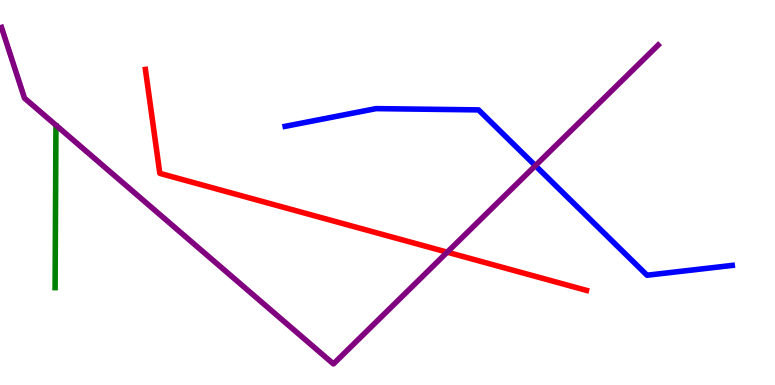[{'lines': ['blue', 'red'], 'intersections': []}, {'lines': ['green', 'red'], 'intersections': []}, {'lines': ['purple', 'red'], 'intersections': [{'x': 5.77, 'y': 3.45}]}, {'lines': ['blue', 'green'], 'intersections': []}, {'lines': ['blue', 'purple'], 'intersections': [{'x': 6.91, 'y': 5.7}]}, {'lines': ['green', 'purple'], 'intersections': []}]